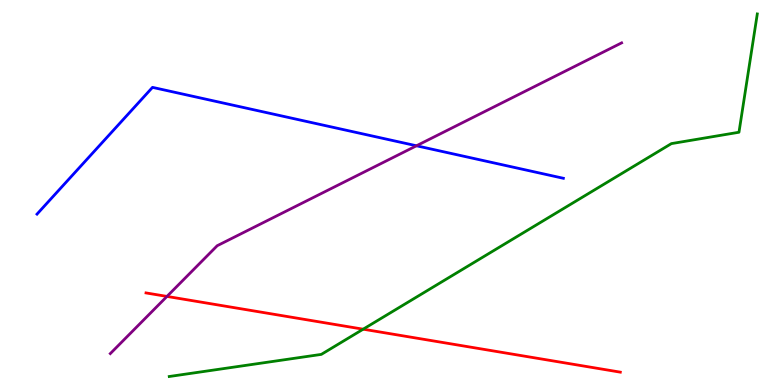[{'lines': ['blue', 'red'], 'intersections': []}, {'lines': ['green', 'red'], 'intersections': [{'x': 4.69, 'y': 1.45}]}, {'lines': ['purple', 'red'], 'intersections': [{'x': 2.15, 'y': 2.3}]}, {'lines': ['blue', 'green'], 'intersections': []}, {'lines': ['blue', 'purple'], 'intersections': [{'x': 5.37, 'y': 6.21}]}, {'lines': ['green', 'purple'], 'intersections': []}]